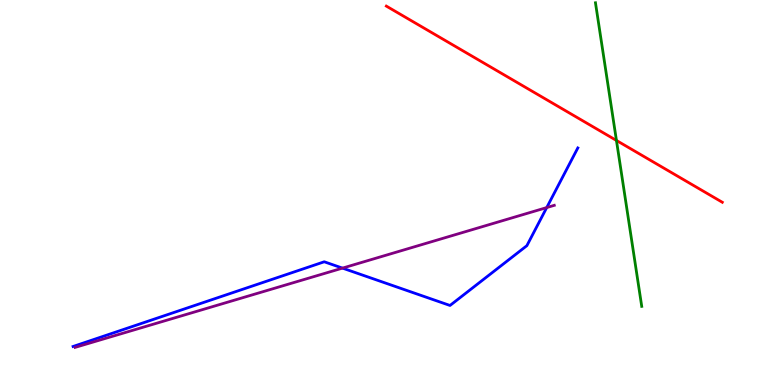[{'lines': ['blue', 'red'], 'intersections': []}, {'lines': ['green', 'red'], 'intersections': [{'x': 7.95, 'y': 6.35}]}, {'lines': ['purple', 'red'], 'intersections': []}, {'lines': ['blue', 'green'], 'intersections': []}, {'lines': ['blue', 'purple'], 'intersections': [{'x': 4.42, 'y': 3.04}, {'x': 7.05, 'y': 4.61}]}, {'lines': ['green', 'purple'], 'intersections': []}]